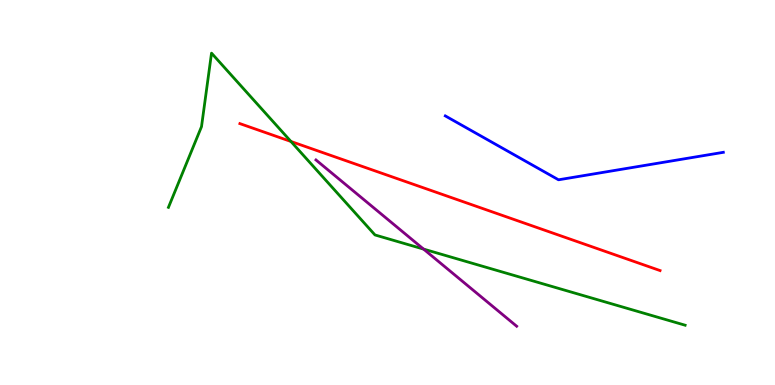[{'lines': ['blue', 'red'], 'intersections': []}, {'lines': ['green', 'red'], 'intersections': [{'x': 3.75, 'y': 6.33}]}, {'lines': ['purple', 'red'], 'intersections': []}, {'lines': ['blue', 'green'], 'intersections': []}, {'lines': ['blue', 'purple'], 'intersections': []}, {'lines': ['green', 'purple'], 'intersections': [{'x': 5.47, 'y': 3.53}]}]